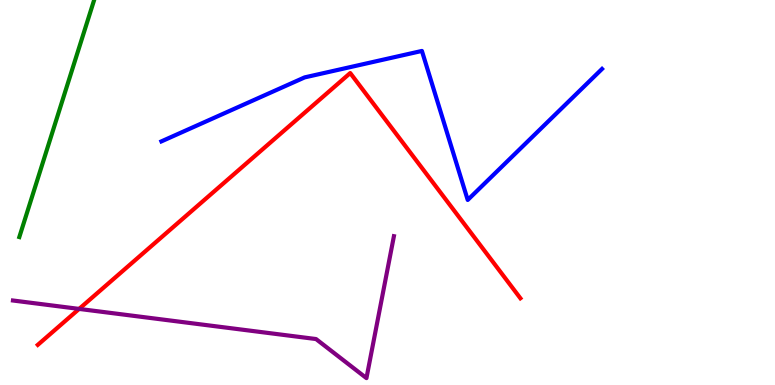[{'lines': ['blue', 'red'], 'intersections': []}, {'lines': ['green', 'red'], 'intersections': []}, {'lines': ['purple', 'red'], 'intersections': [{'x': 1.02, 'y': 1.98}]}, {'lines': ['blue', 'green'], 'intersections': []}, {'lines': ['blue', 'purple'], 'intersections': []}, {'lines': ['green', 'purple'], 'intersections': []}]